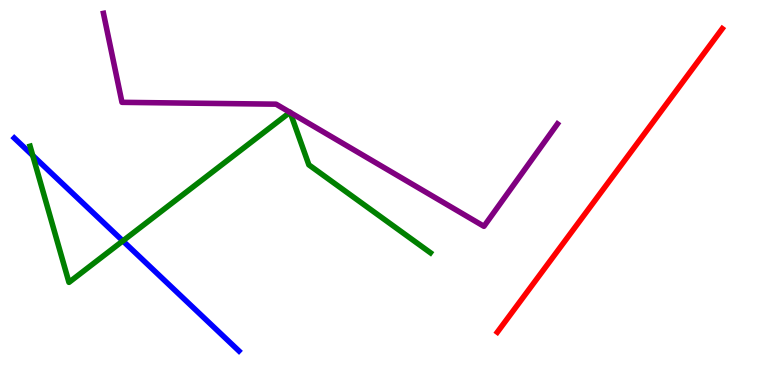[{'lines': ['blue', 'red'], 'intersections': []}, {'lines': ['green', 'red'], 'intersections': []}, {'lines': ['purple', 'red'], 'intersections': []}, {'lines': ['blue', 'green'], 'intersections': [{'x': 0.423, 'y': 5.96}, {'x': 1.58, 'y': 3.74}]}, {'lines': ['blue', 'purple'], 'intersections': []}, {'lines': ['green', 'purple'], 'intersections': [{'x': 3.74, 'y': 7.08}, {'x': 3.74, 'y': 7.08}]}]